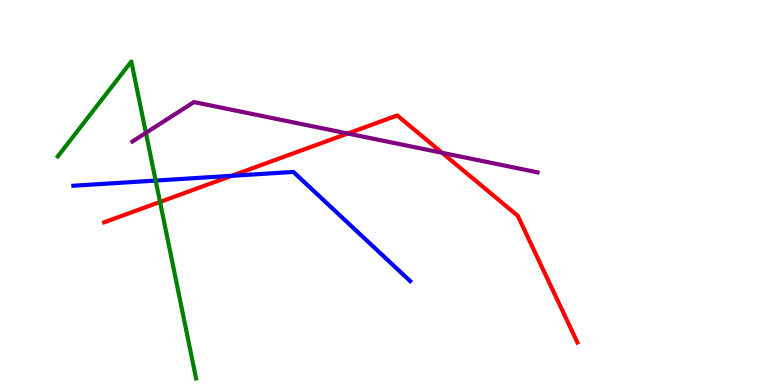[{'lines': ['blue', 'red'], 'intersections': [{'x': 2.99, 'y': 5.43}]}, {'lines': ['green', 'red'], 'intersections': [{'x': 2.06, 'y': 4.75}]}, {'lines': ['purple', 'red'], 'intersections': [{'x': 4.49, 'y': 6.53}, {'x': 5.7, 'y': 6.03}]}, {'lines': ['blue', 'green'], 'intersections': [{'x': 2.01, 'y': 5.31}]}, {'lines': ['blue', 'purple'], 'intersections': []}, {'lines': ['green', 'purple'], 'intersections': [{'x': 1.88, 'y': 6.55}]}]